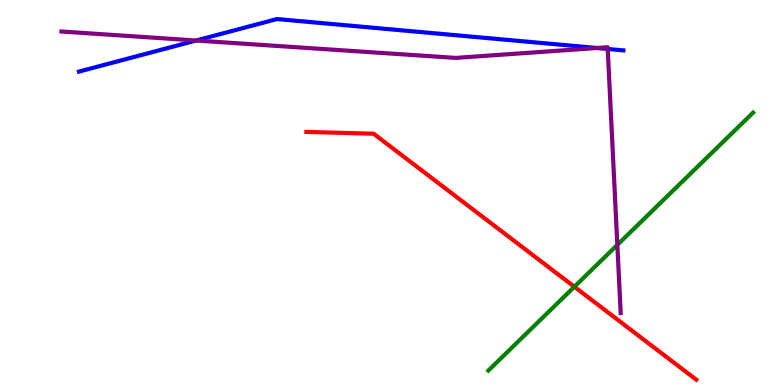[{'lines': ['blue', 'red'], 'intersections': []}, {'lines': ['green', 'red'], 'intersections': [{'x': 7.41, 'y': 2.55}]}, {'lines': ['purple', 'red'], 'intersections': []}, {'lines': ['blue', 'green'], 'intersections': []}, {'lines': ['blue', 'purple'], 'intersections': [{'x': 2.53, 'y': 8.95}, {'x': 7.7, 'y': 8.75}, {'x': 7.84, 'y': 8.73}]}, {'lines': ['green', 'purple'], 'intersections': [{'x': 7.97, 'y': 3.64}]}]